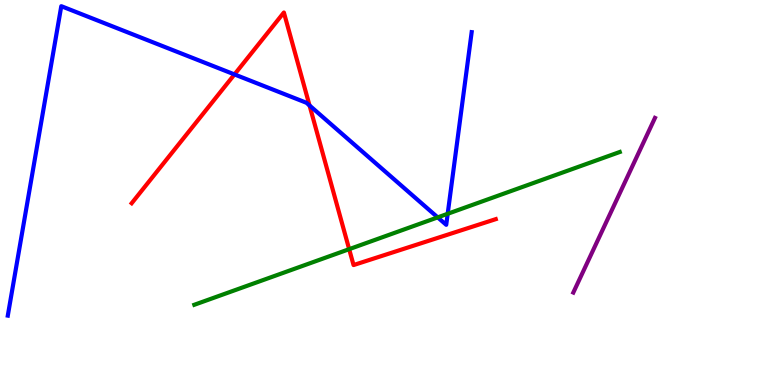[{'lines': ['blue', 'red'], 'intersections': [{'x': 3.03, 'y': 8.07}, {'x': 3.99, 'y': 7.26}]}, {'lines': ['green', 'red'], 'intersections': [{'x': 4.51, 'y': 3.53}]}, {'lines': ['purple', 'red'], 'intersections': []}, {'lines': ['blue', 'green'], 'intersections': [{'x': 5.65, 'y': 4.35}, {'x': 5.78, 'y': 4.45}]}, {'lines': ['blue', 'purple'], 'intersections': []}, {'lines': ['green', 'purple'], 'intersections': []}]